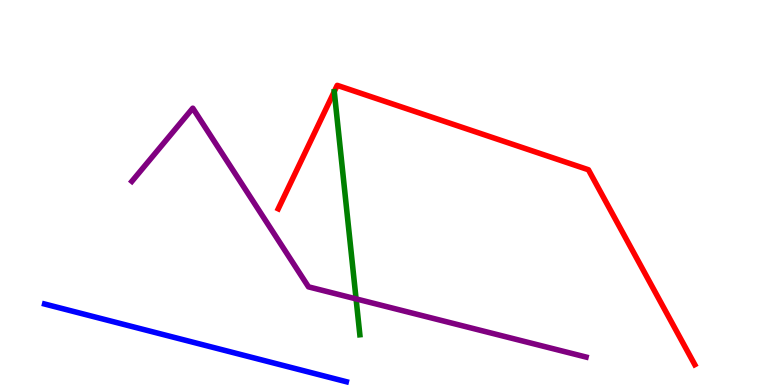[{'lines': ['blue', 'red'], 'intersections': []}, {'lines': ['green', 'red'], 'intersections': []}, {'lines': ['purple', 'red'], 'intersections': []}, {'lines': ['blue', 'green'], 'intersections': []}, {'lines': ['blue', 'purple'], 'intersections': []}, {'lines': ['green', 'purple'], 'intersections': [{'x': 4.59, 'y': 2.24}]}]